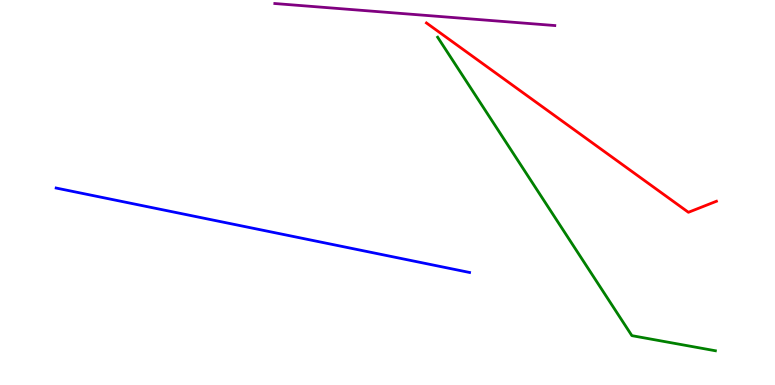[{'lines': ['blue', 'red'], 'intersections': []}, {'lines': ['green', 'red'], 'intersections': []}, {'lines': ['purple', 'red'], 'intersections': []}, {'lines': ['blue', 'green'], 'intersections': []}, {'lines': ['blue', 'purple'], 'intersections': []}, {'lines': ['green', 'purple'], 'intersections': []}]